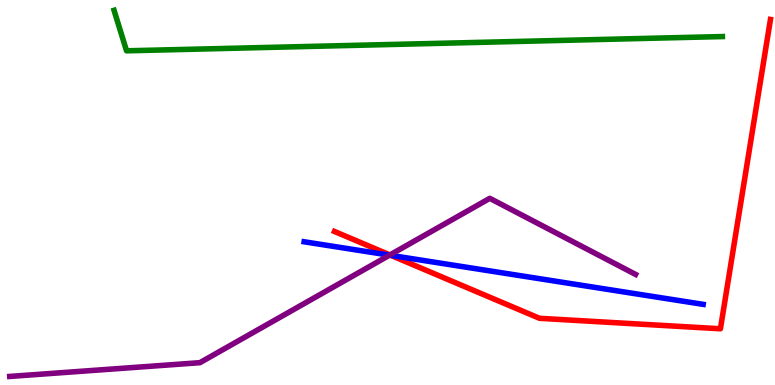[{'lines': ['blue', 'red'], 'intersections': [{'x': 5.04, 'y': 3.37}]}, {'lines': ['green', 'red'], 'intersections': []}, {'lines': ['purple', 'red'], 'intersections': [{'x': 5.03, 'y': 3.38}]}, {'lines': ['blue', 'green'], 'intersections': []}, {'lines': ['blue', 'purple'], 'intersections': [{'x': 5.03, 'y': 3.37}]}, {'lines': ['green', 'purple'], 'intersections': []}]